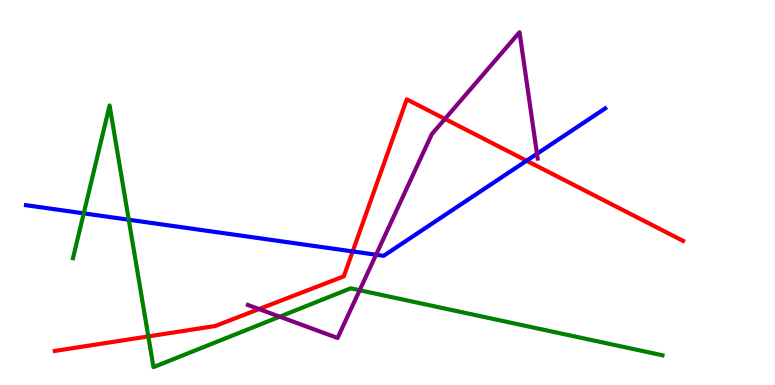[{'lines': ['blue', 'red'], 'intersections': [{'x': 4.55, 'y': 3.47}, {'x': 6.79, 'y': 5.83}]}, {'lines': ['green', 'red'], 'intersections': [{'x': 1.91, 'y': 1.26}]}, {'lines': ['purple', 'red'], 'intersections': [{'x': 3.34, 'y': 1.97}, {'x': 5.74, 'y': 6.91}]}, {'lines': ['blue', 'green'], 'intersections': [{'x': 1.08, 'y': 4.46}, {'x': 1.66, 'y': 4.29}]}, {'lines': ['blue', 'purple'], 'intersections': [{'x': 4.85, 'y': 3.38}, {'x': 6.93, 'y': 6.01}]}, {'lines': ['green', 'purple'], 'intersections': [{'x': 3.61, 'y': 1.77}, {'x': 4.64, 'y': 2.46}]}]